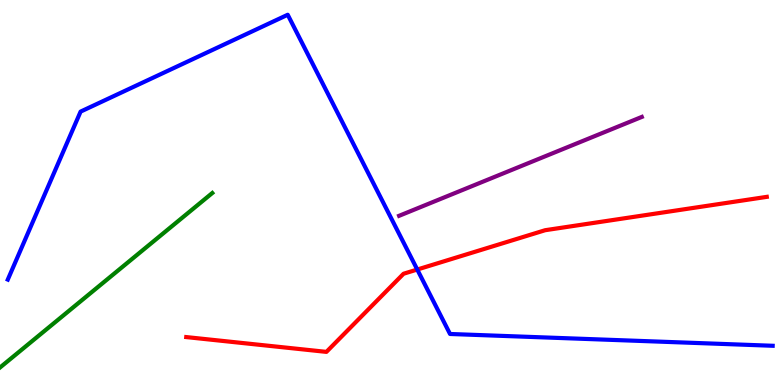[{'lines': ['blue', 'red'], 'intersections': [{'x': 5.38, 'y': 3.0}]}, {'lines': ['green', 'red'], 'intersections': []}, {'lines': ['purple', 'red'], 'intersections': []}, {'lines': ['blue', 'green'], 'intersections': []}, {'lines': ['blue', 'purple'], 'intersections': []}, {'lines': ['green', 'purple'], 'intersections': []}]